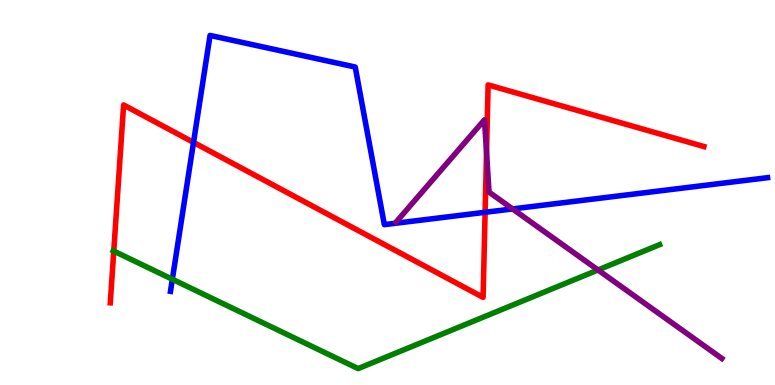[{'lines': ['blue', 'red'], 'intersections': [{'x': 2.5, 'y': 6.3}, {'x': 6.26, 'y': 4.49}]}, {'lines': ['green', 'red'], 'intersections': [{'x': 1.47, 'y': 3.48}]}, {'lines': ['purple', 'red'], 'intersections': [{'x': 6.28, 'y': 6.04}]}, {'lines': ['blue', 'green'], 'intersections': [{'x': 2.22, 'y': 2.75}]}, {'lines': ['blue', 'purple'], 'intersections': [{'x': 6.61, 'y': 4.57}]}, {'lines': ['green', 'purple'], 'intersections': [{'x': 7.72, 'y': 2.99}]}]